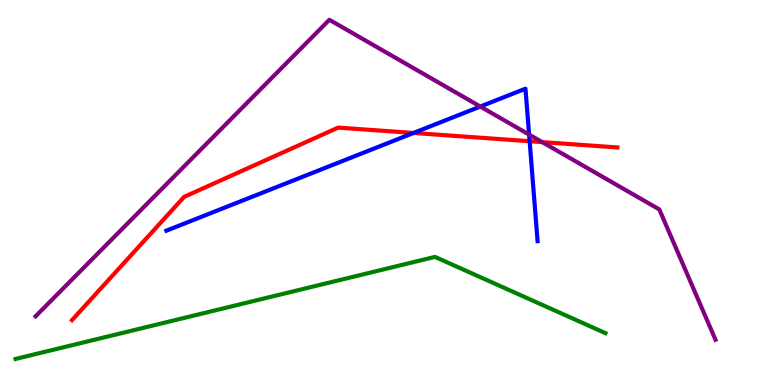[{'lines': ['blue', 'red'], 'intersections': [{'x': 5.34, 'y': 6.55}, {'x': 6.83, 'y': 6.33}]}, {'lines': ['green', 'red'], 'intersections': []}, {'lines': ['purple', 'red'], 'intersections': [{'x': 7.0, 'y': 6.31}]}, {'lines': ['blue', 'green'], 'intersections': []}, {'lines': ['blue', 'purple'], 'intersections': [{'x': 6.2, 'y': 7.23}, {'x': 6.83, 'y': 6.5}]}, {'lines': ['green', 'purple'], 'intersections': []}]